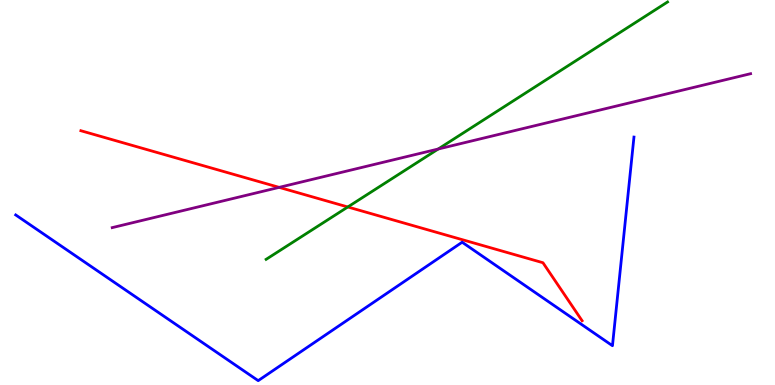[{'lines': ['blue', 'red'], 'intersections': []}, {'lines': ['green', 'red'], 'intersections': [{'x': 4.49, 'y': 4.62}]}, {'lines': ['purple', 'red'], 'intersections': [{'x': 3.6, 'y': 5.13}]}, {'lines': ['blue', 'green'], 'intersections': []}, {'lines': ['blue', 'purple'], 'intersections': []}, {'lines': ['green', 'purple'], 'intersections': [{'x': 5.65, 'y': 6.13}]}]